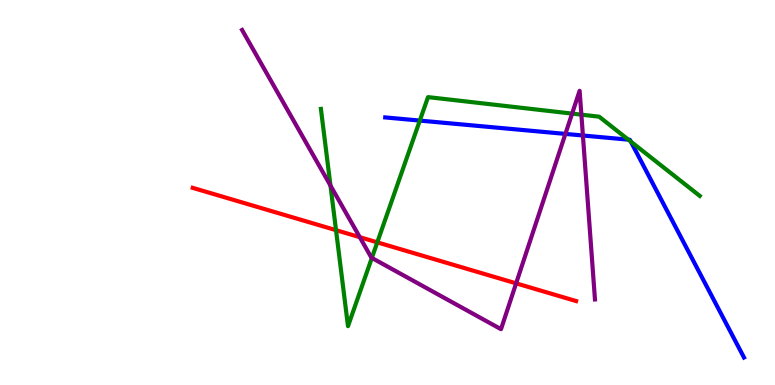[{'lines': ['blue', 'red'], 'intersections': []}, {'lines': ['green', 'red'], 'intersections': [{'x': 4.34, 'y': 4.02}, {'x': 4.87, 'y': 3.71}]}, {'lines': ['purple', 'red'], 'intersections': [{'x': 4.64, 'y': 3.84}, {'x': 6.66, 'y': 2.64}]}, {'lines': ['blue', 'green'], 'intersections': [{'x': 5.42, 'y': 6.87}, {'x': 8.11, 'y': 6.37}, {'x': 8.14, 'y': 6.32}]}, {'lines': ['blue', 'purple'], 'intersections': [{'x': 7.3, 'y': 6.52}, {'x': 7.52, 'y': 6.48}]}, {'lines': ['green', 'purple'], 'intersections': [{'x': 4.26, 'y': 5.18}, {'x': 4.8, 'y': 3.3}, {'x': 7.38, 'y': 7.05}, {'x': 7.5, 'y': 7.02}]}]